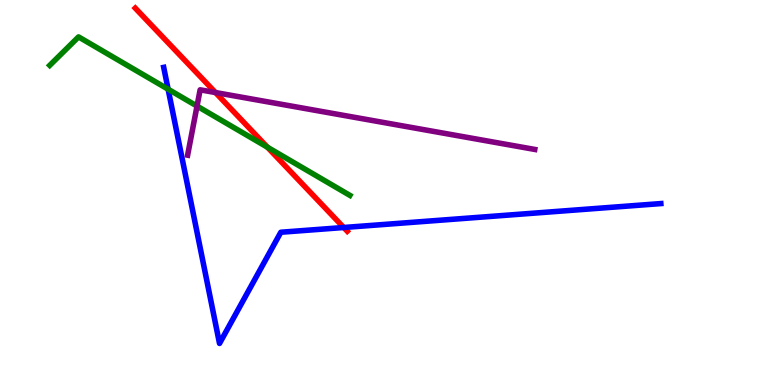[{'lines': ['blue', 'red'], 'intersections': [{'x': 4.44, 'y': 4.09}]}, {'lines': ['green', 'red'], 'intersections': [{'x': 3.45, 'y': 6.18}]}, {'lines': ['purple', 'red'], 'intersections': [{'x': 2.78, 'y': 7.6}]}, {'lines': ['blue', 'green'], 'intersections': [{'x': 2.17, 'y': 7.68}]}, {'lines': ['blue', 'purple'], 'intersections': []}, {'lines': ['green', 'purple'], 'intersections': [{'x': 2.54, 'y': 7.24}]}]